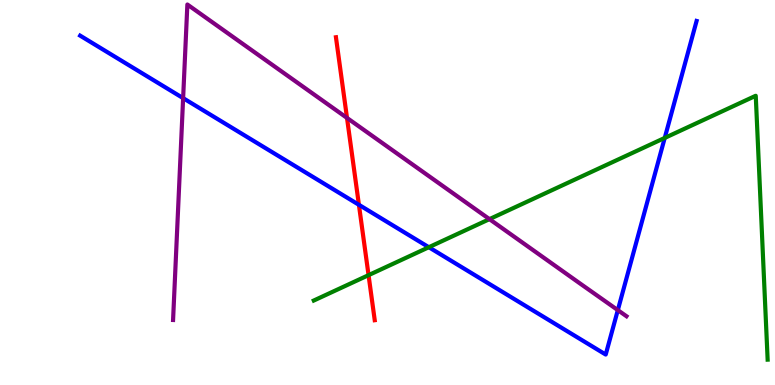[{'lines': ['blue', 'red'], 'intersections': [{'x': 4.63, 'y': 4.68}]}, {'lines': ['green', 'red'], 'intersections': [{'x': 4.76, 'y': 2.85}]}, {'lines': ['purple', 'red'], 'intersections': [{'x': 4.48, 'y': 6.94}]}, {'lines': ['blue', 'green'], 'intersections': [{'x': 5.53, 'y': 3.58}, {'x': 8.58, 'y': 6.42}]}, {'lines': ['blue', 'purple'], 'intersections': [{'x': 2.36, 'y': 7.45}, {'x': 7.97, 'y': 1.94}]}, {'lines': ['green', 'purple'], 'intersections': [{'x': 6.32, 'y': 4.31}]}]